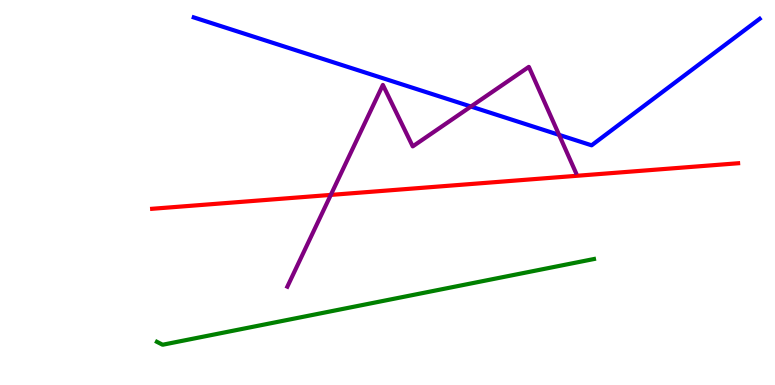[{'lines': ['blue', 'red'], 'intersections': []}, {'lines': ['green', 'red'], 'intersections': []}, {'lines': ['purple', 'red'], 'intersections': [{'x': 4.27, 'y': 4.94}]}, {'lines': ['blue', 'green'], 'intersections': []}, {'lines': ['blue', 'purple'], 'intersections': [{'x': 6.08, 'y': 7.23}, {'x': 7.21, 'y': 6.5}]}, {'lines': ['green', 'purple'], 'intersections': []}]